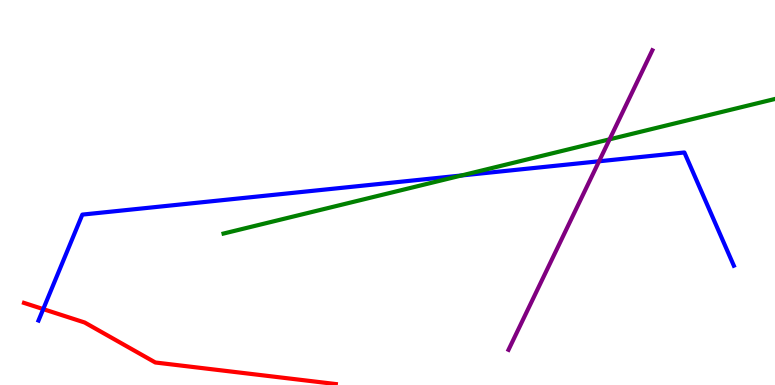[{'lines': ['blue', 'red'], 'intersections': [{'x': 0.558, 'y': 1.97}]}, {'lines': ['green', 'red'], 'intersections': []}, {'lines': ['purple', 'red'], 'intersections': []}, {'lines': ['blue', 'green'], 'intersections': [{'x': 5.95, 'y': 5.44}]}, {'lines': ['blue', 'purple'], 'intersections': [{'x': 7.73, 'y': 5.81}]}, {'lines': ['green', 'purple'], 'intersections': [{'x': 7.87, 'y': 6.38}]}]